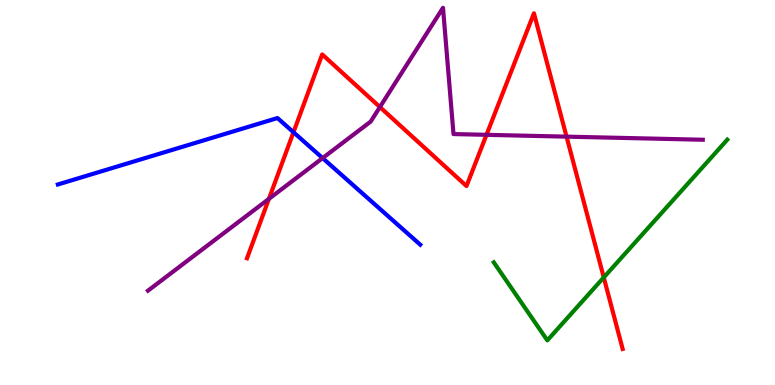[{'lines': ['blue', 'red'], 'intersections': [{'x': 3.79, 'y': 6.57}]}, {'lines': ['green', 'red'], 'intersections': [{'x': 7.79, 'y': 2.79}]}, {'lines': ['purple', 'red'], 'intersections': [{'x': 3.47, 'y': 4.84}, {'x': 4.9, 'y': 7.22}, {'x': 6.28, 'y': 6.5}, {'x': 7.31, 'y': 6.45}]}, {'lines': ['blue', 'green'], 'intersections': []}, {'lines': ['blue', 'purple'], 'intersections': [{'x': 4.16, 'y': 5.89}]}, {'lines': ['green', 'purple'], 'intersections': []}]